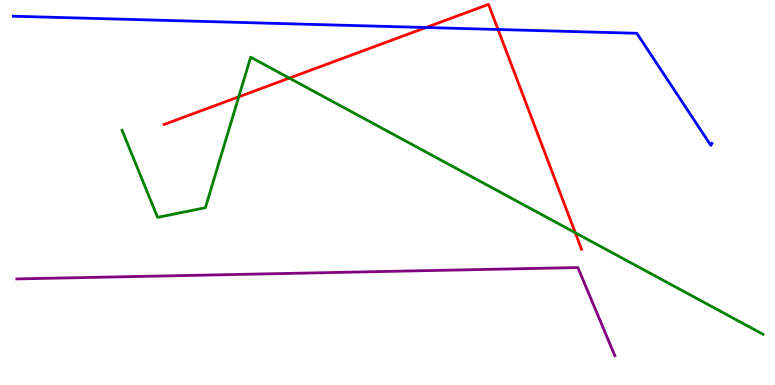[{'lines': ['blue', 'red'], 'intersections': [{'x': 5.5, 'y': 9.29}, {'x': 6.43, 'y': 9.23}]}, {'lines': ['green', 'red'], 'intersections': [{'x': 3.08, 'y': 7.48}, {'x': 3.73, 'y': 7.97}, {'x': 7.42, 'y': 3.95}]}, {'lines': ['purple', 'red'], 'intersections': []}, {'lines': ['blue', 'green'], 'intersections': []}, {'lines': ['blue', 'purple'], 'intersections': []}, {'lines': ['green', 'purple'], 'intersections': []}]